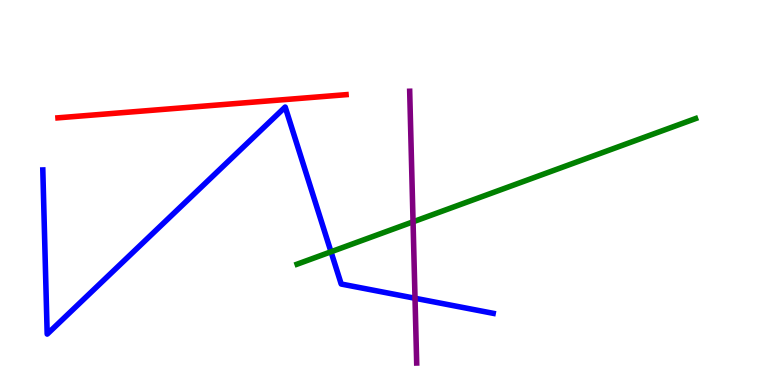[{'lines': ['blue', 'red'], 'intersections': []}, {'lines': ['green', 'red'], 'intersections': []}, {'lines': ['purple', 'red'], 'intersections': []}, {'lines': ['blue', 'green'], 'intersections': [{'x': 4.27, 'y': 3.46}]}, {'lines': ['blue', 'purple'], 'intersections': [{'x': 5.36, 'y': 2.25}]}, {'lines': ['green', 'purple'], 'intersections': [{'x': 5.33, 'y': 4.24}]}]